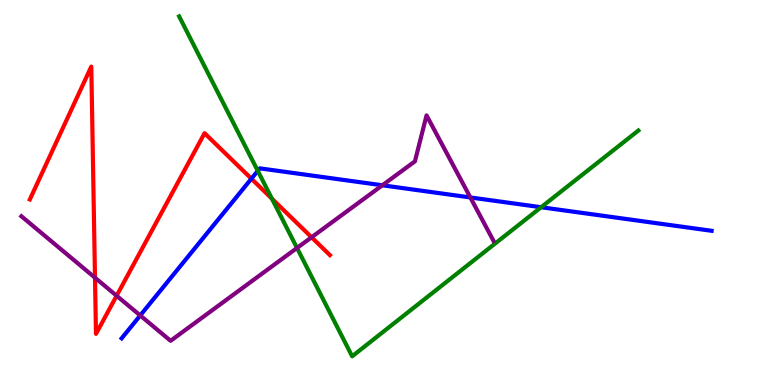[{'lines': ['blue', 'red'], 'intersections': [{'x': 3.24, 'y': 5.36}]}, {'lines': ['green', 'red'], 'intersections': [{'x': 3.51, 'y': 4.84}]}, {'lines': ['purple', 'red'], 'intersections': [{'x': 1.23, 'y': 2.79}, {'x': 1.5, 'y': 2.32}, {'x': 4.02, 'y': 3.84}]}, {'lines': ['blue', 'green'], 'intersections': [{'x': 3.33, 'y': 5.56}, {'x': 6.98, 'y': 4.62}]}, {'lines': ['blue', 'purple'], 'intersections': [{'x': 1.81, 'y': 1.81}, {'x': 4.93, 'y': 5.19}, {'x': 6.07, 'y': 4.87}]}, {'lines': ['green', 'purple'], 'intersections': [{'x': 3.83, 'y': 3.56}]}]